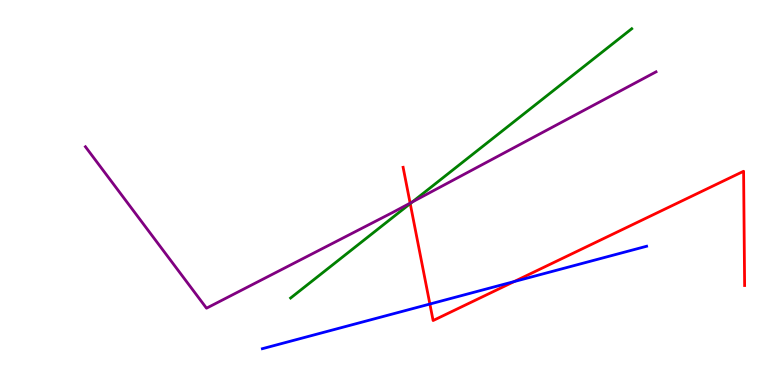[{'lines': ['blue', 'red'], 'intersections': [{'x': 5.55, 'y': 2.1}, {'x': 6.63, 'y': 2.69}]}, {'lines': ['green', 'red'], 'intersections': [{'x': 5.29, 'y': 4.71}]}, {'lines': ['purple', 'red'], 'intersections': [{'x': 5.29, 'y': 4.72}]}, {'lines': ['blue', 'green'], 'intersections': []}, {'lines': ['blue', 'purple'], 'intersections': []}, {'lines': ['green', 'purple'], 'intersections': [{'x': 5.32, 'y': 4.75}]}]